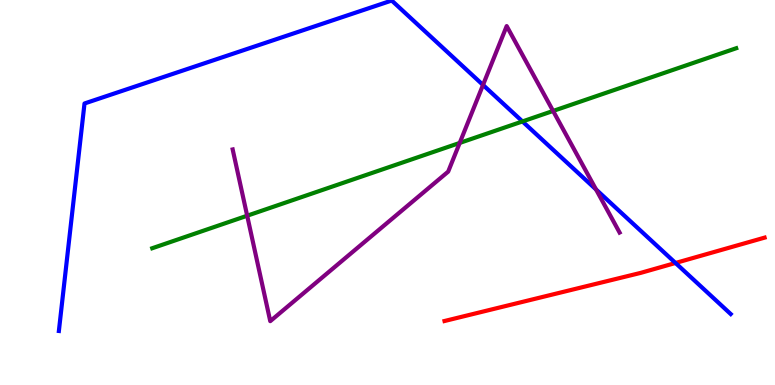[{'lines': ['blue', 'red'], 'intersections': [{'x': 8.72, 'y': 3.17}]}, {'lines': ['green', 'red'], 'intersections': []}, {'lines': ['purple', 'red'], 'intersections': []}, {'lines': ['blue', 'green'], 'intersections': [{'x': 6.74, 'y': 6.85}]}, {'lines': ['blue', 'purple'], 'intersections': [{'x': 6.23, 'y': 7.79}, {'x': 7.69, 'y': 5.08}]}, {'lines': ['green', 'purple'], 'intersections': [{'x': 3.19, 'y': 4.4}, {'x': 5.93, 'y': 6.29}, {'x': 7.14, 'y': 7.12}]}]